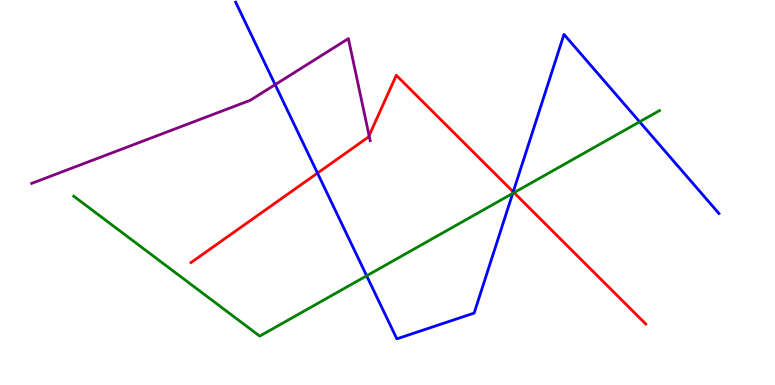[{'lines': ['blue', 'red'], 'intersections': [{'x': 4.1, 'y': 5.5}, {'x': 6.62, 'y': 5.02}]}, {'lines': ['green', 'red'], 'intersections': [{'x': 6.63, 'y': 5.0}]}, {'lines': ['purple', 'red'], 'intersections': [{'x': 4.76, 'y': 6.48}]}, {'lines': ['blue', 'green'], 'intersections': [{'x': 4.73, 'y': 2.84}, {'x': 6.62, 'y': 4.98}, {'x': 8.25, 'y': 6.84}]}, {'lines': ['blue', 'purple'], 'intersections': [{'x': 3.55, 'y': 7.8}]}, {'lines': ['green', 'purple'], 'intersections': []}]